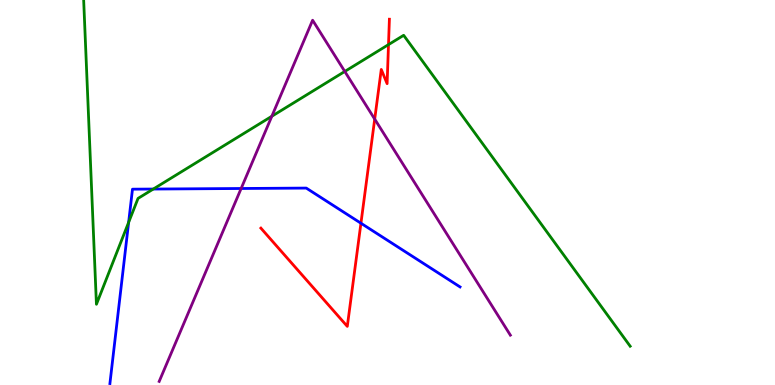[{'lines': ['blue', 'red'], 'intersections': [{'x': 4.66, 'y': 4.2}]}, {'lines': ['green', 'red'], 'intersections': [{'x': 5.01, 'y': 8.84}]}, {'lines': ['purple', 'red'], 'intersections': [{'x': 4.83, 'y': 6.91}]}, {'lines': ['blue', 'green'], 'intersections': [{'x': 1.66, 'y': 4.22}, {'x': 1.98, 'y': 5.09}]}, {'lines': ['blue', 'purple'], 'intersections': [{'x': 3.11, 'y': 5.1}]}, {'lines': ['green', 'purple'], 'intersections': [{'x': 3.51, 'y': 6.98}, {'x': 4.45, 'y': 8.14}]}]